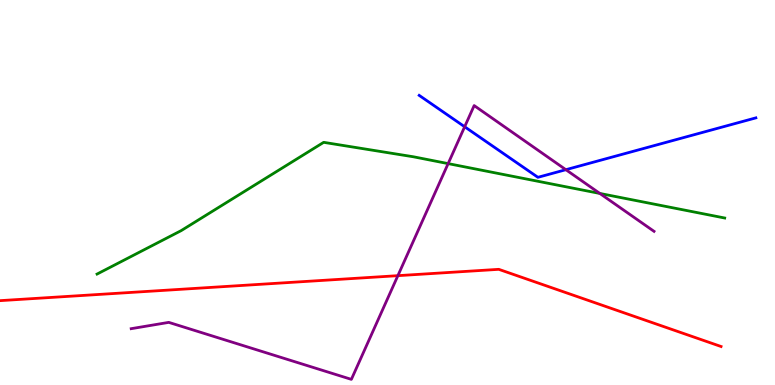[{'lines': ['blue', 'red'], 'intersections': []}, {'lines': ['green', 'red'], 'intersections': []}, {'lines': ['purple', 'red'], 'intersections': [{'x': 5.13, 'y': 2.84}]}, {'lines': ['blue', 'green'], 'intersections': []}, {'lines': ['blue', 'purple'], 'intersections': [{'x': 6.0, 'y': 6.71}, {'x': 7.3, 'y': 5.59}]}, {'lines': ['green', 'purple'], 'intersections': [{'x': 5.78, 'y': 5.75}, {'x': 7.74, 'y': 4.98}]}]